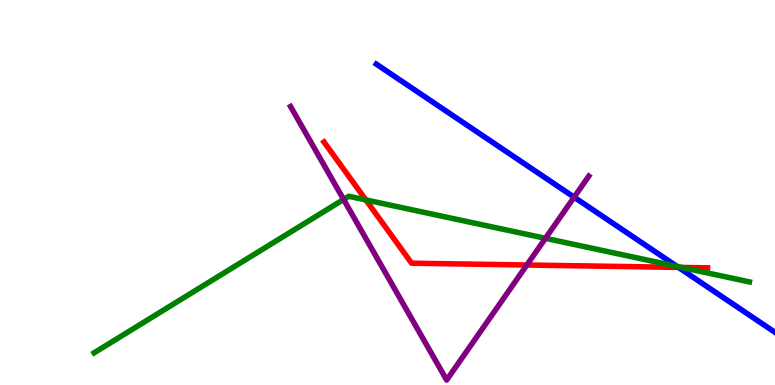[{'lines': ['blue', 'red'], 'intersections': [{'x': 8.75, 'y': 3.05}]}, {'lines': ['green', 'red'], 'intersections': [{'x': 4.72, 'y': 4.81}, {'x': 8.8, 'y': 3.05}]}, {'lines': ['purple', 'red'], 'intersections': [{'x': 6.8, 'y': 3.12}]}, {'lines': ['blue', 'green'], 'intersections': [{'x': 8.74, 'y': 3.08}]}, {'lines': ['blue', 'purple'], 'intersections': [{'x': 7.41, 'y': 4.88}]}, {'lines': ['green', 'purple'], 'intersections': [{'x': 4.43, 'y': 4.82}, {'x': 7.04, 'y': 3.81}]}]